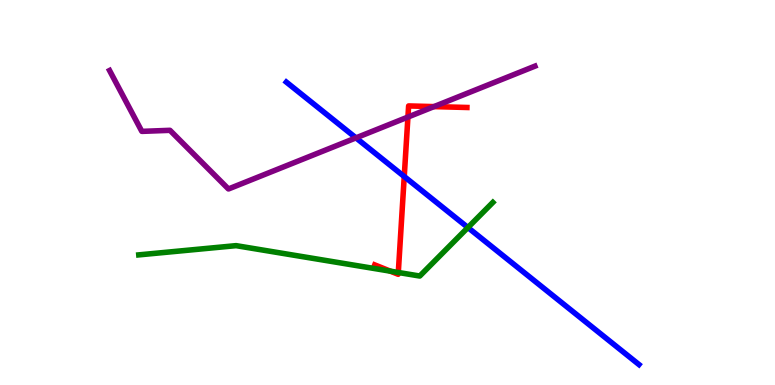[{'lines': ['blue', 'red'], 'intersections': [{'x': 5.22, 'y': 5.41}]}, {'lines': ['green', 'red'], 'intersections': [{'x': 5.04, 'y': 2.96}, {'x': 5.14, 'y': 2.92}]}, {'lines': ['purple', 'red'], 'intersections': [{'x': 5.26, 'y': 6.96}, {'x': 5.6, 'y': 7.23}]}, {'lines': ['blue', 'green'], 'intersections': [{'x': 6.04, 'y': 4.09}]}, {'lines': ['blue', 'purple'], 'intersections': [{'x': 4.59, 'y': 6.42}]}, {'lines': ['green', 'purple'], 'intersections': []}]